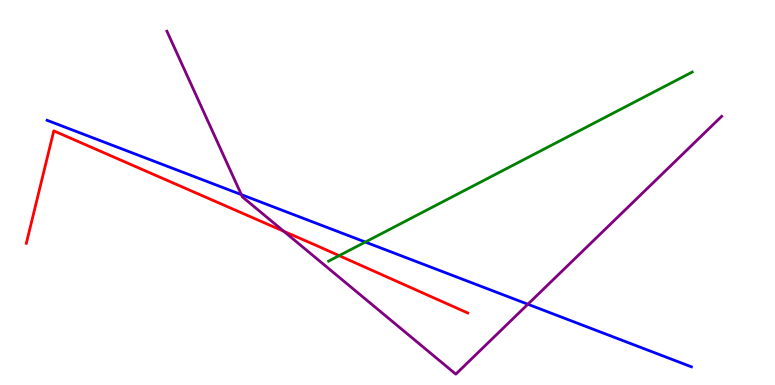[{'lines': ['blue', 'red'], 'intersections': []}, {'lines': ['green', 'red'], 'intersections': [{'x': 4.38, 'y': 3.36}]}, {'lines': ['purple', 'red'], 'intersections': [{'x': 3.66, 'y': 3.99}]}, {'lines': ['blue', 'green'], 'intersections': [{'x': 4.71, 'y': 3.71}]}, {'lines': ['blue', 'purple'], 'intersections': [{'x': 3.11, 'y': 4.94}, {'x': 6.81, 'y': 2.1}]}, {'lines': ['green', 'purple'], 'intersections': []}]